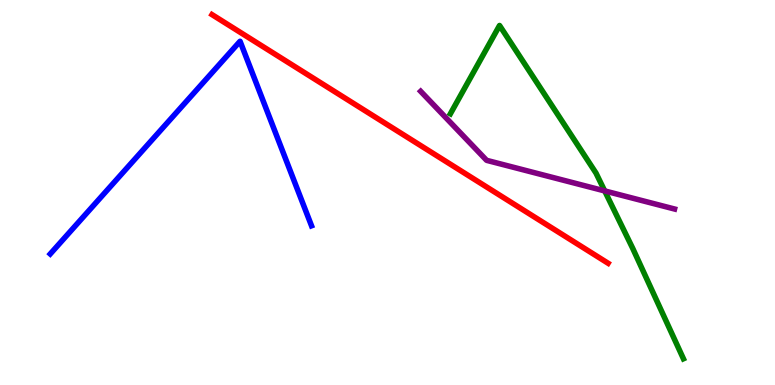[{'lines': ['blue', 'red'], 'intersections': []}, {'lines': ['green', 'red'], 'intersections': []}, {'lines': ['purple', 'red'], 'intersections': []}, {'lines': ['blue', 'green'], 'intersections': []}, {'lines': ['blue', 'purple'], 'intersections': []}, {'lines': ['green', 'purple'], 'intersections': [{'x': 7.8, 'y': 5.04}]}]